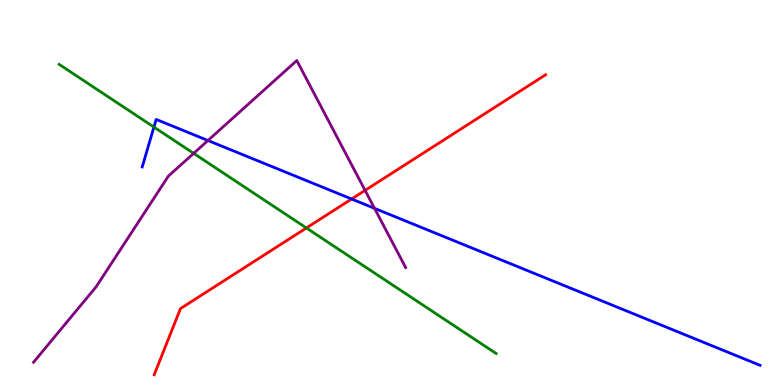[{'lines': ['blue', 'red'], 'intersections': [{'x': 4.54, 'y': 4.83}]}, {'lines': ['green', 'red'], 'intersections': [{'x': 3.95, 'y': 4.08}]}, {'lines': ['purple', 'red'], 'intersections': [{'x': 4.71, 'y': 5.06}]}, {'lines': ['blue', 'green'], 'intersections': [{'x': 1.99, 'y': 6.7}]}, {'lines': ['blue', 'purple'], 'intersections': [{'x': 2.68, 'y': 6.35}, {'x': 4.83, 'y': 4.59}]}, {'lines': ['green', 'purple'], 'intersections': [{'x': 2.5, 'y': 6.02}]}]